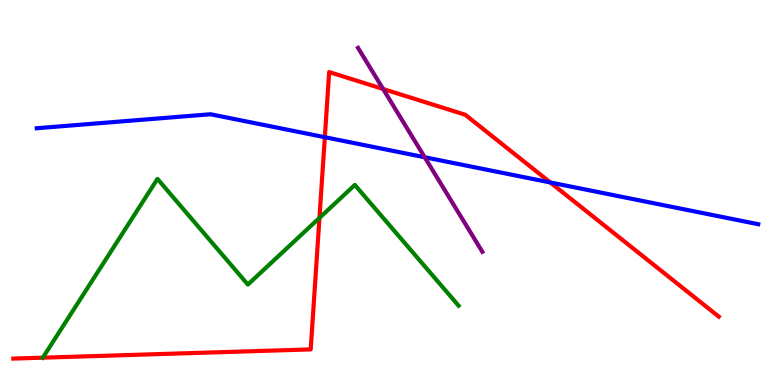[{'lines': ['blue', 'red'], 'intersections': [{'x': 4.19, 'y': 6.44}, {'x': 7.1, 'y': 5.26}]}, {'lines': ['green', 'red'], 'intersections': [{'x': 0.553, 'y': 0.71}, {'x': 4.12, 'y': 4.34}]}, {'lines': ['purple', 'red'], 'intersections': [{'x': 4.94, 'y': 7.69}]}, {'lines': ['blue', 'green'], 'intersections': []}, {'lines': ['blue', 'purple'], 'intersections': [{'x': 5.48, 'y': 5.92}]}, {'lines': ['green', 'purple'], 'intersections': []}]